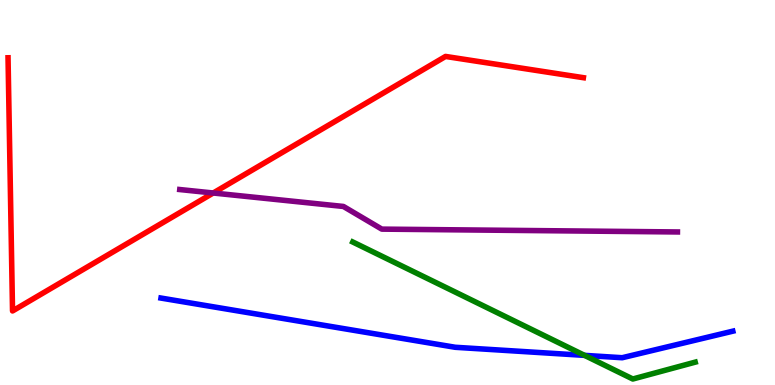[{'lines': ['blue', 'red'], 'intersections': []}, {'lines': ['green', 'red'], 'intersections': []}, {'lines': ['purple', 'red'], 'intersections': [{'x': 2.75, 'y': 4.99}]}, {'lines': ['blue', 'green'], 'intersections': [{'x': 7.54, 'y': 0.77}]}, {'lines': ['blue', 'purple'], 'intersections': []}, {'lines': ['green', 'purple'], 'intersections': []}]